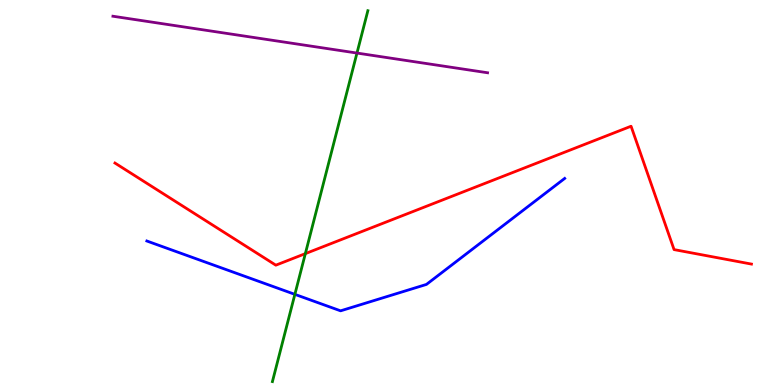[{'lines': ['blue', 'red'], 'intersections': []}, {'lines': ['green', 'red'], 'intersections': [{'x': 3.94, 'y': 3.41}]}, {'lines': ['purple', 'red'], 'intersections': []}, {'lines': ['blue', 'green'], 'intersections': [{'x': 3.8, 'y': 2.35}]}, {'lines': ['blue', 'purple'], 'intersections': []}, {'lines': ['green', 'purple'], 'intersections': [{'x': 4.61, 'y': 8.62}]}]